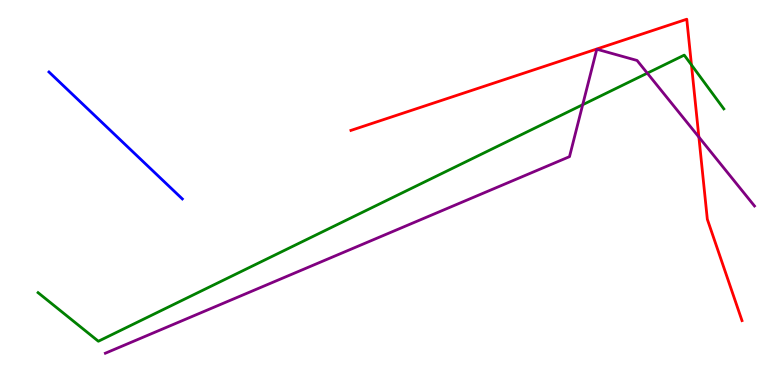[{'lines': ['blue', 'red'], 'intersections': []}, {'lines': ['green', 'red'], 'intersections': [{'x': 8.92, 'y': 8.31}]}, {'lines': ['purple', 'red'], 'intersections': [{'x': 9.02, 'y': 6.44}]}, {'lines': ['blue', 'green'], 'intersections': []}, {'lines': ['blue', 'purple'], 'intersections': []}, {'lines': ['green', 'purple'], 'intersections': [{'x': 7.52, 'y': 7.28}, {'x': 8.35, 'y': 8.1}]}]